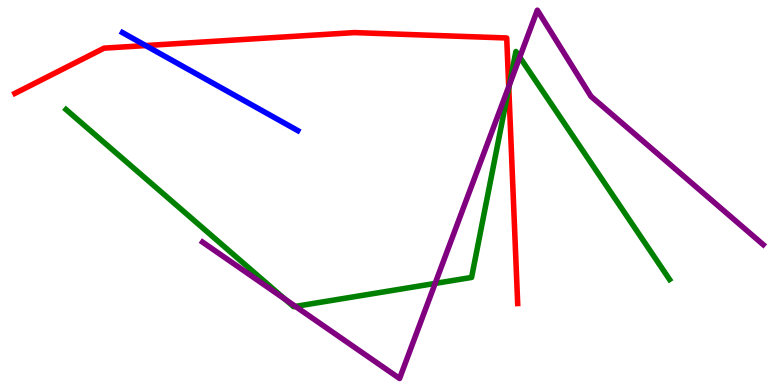[{'lines': ['blue', 'red'], 'intersections': [{'x': 1.88, 'y': 8.82}]}, {'lines': ['green', 'red'], 'intersections': [{'x': 6.56, 'y': 7.72}]}, {'lines': ['purple', 'red'], 'intersections': [{'x': 6.56, 'y': 7.75}]}, {'lines': ['blue', 'green'], 'intersections': []}, {'lines': ['blue', 'purple'], 'intersections': []}, {'lines': ['green', 'purple'], 'intersections': [{'x': 3.67, 'y': 2.23}, {'x': 3.81, 'y': 2.04}, {'x': 5.61, 'y': 2.64}, {'x': 6.57, 'y': 7.79}, {'x': 6.71, 'y': 8.51}]}]